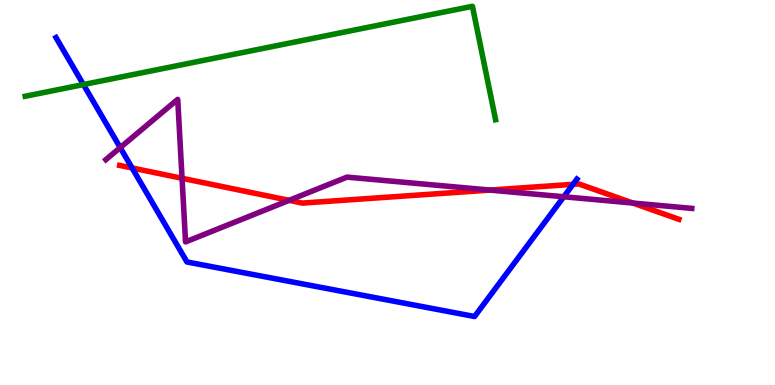[{'lines': ['blue', 'red'], 'intersections': [{'x': 1.7, 'y': 5.64}, {'x': 7.39, 'y': 5.21}]}, {'lines': ['green', 'red'], 'intersections': []}, {'lines': ['purple', 'red'], 'intersections': [{'x': 2.35, 'y': 5.37}, {'x': 3.73, 'y': 4.8}, {'x': 6.32, 'y': 5.06}, {'x': 8.17, 'y': 4.73}]}, {'lines': ['blue', 'green'], 'intersections': [{'x': 1.08, 'y': 7.8}]}, {'lines': ['blue', 'purple'], 'intersections': [{'x': 1.55, 'y': 6.17}, {'x': 7.27, 'y': 4.89}]}, {'lines': ['green', 'purple'], 'intersections': []}]